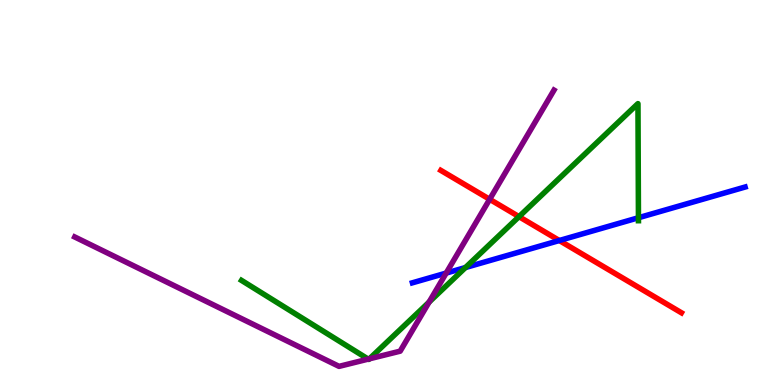[{'lines': ['blue', 'red'], 'intersections': [{'x': 7.22, 'y': 3.75}]}, {'lines': ['green', 'red'], 'intersections': [{'x': 6.7, 'y': 4.37}]}, {'lines': ['purple', 'red'], 'intersections': [{'x': 6.32, 'y': 4.82}]}, {'lines': ['blue', 'green'], 'intersections': [{'x': 6.01, 'y': 3.05}, {'x': 8.24, 'y': 4.34}]}, {'lines': ['blue', 'purple'], 'intersections': [{'x': 5.76, 'y': 2.91}]}, {'lines': ['green', 'purple'], 'intersections': [{'x': 4.75, 'y': 0.672}, {'x': 4.77, 'y': 0.68}, {'x': 5.54, 'y': 2.15}]}]